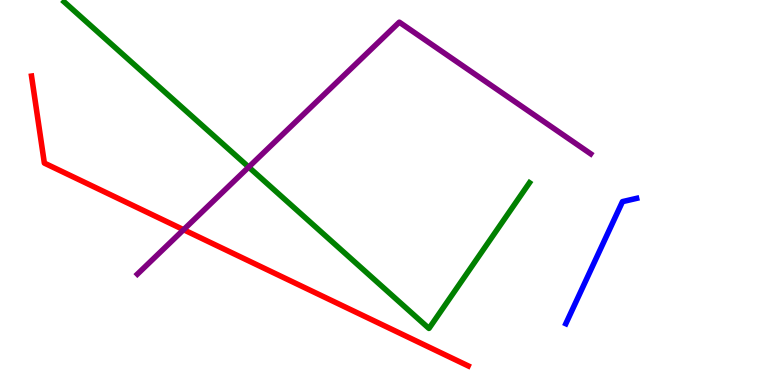[{'lines': ['blue', 'red'], 'intersections': []}, {'lines': ['green', 'red'], 'intersections': []}, {'lines': ['purple', 'red'], 'intersections': [{'x': 2.37, 'y': 4.03}]}, {'lines': ['blue', 'green'], 'intersections': []}, {'lines': ['blue', 'purple'], 'intersections': []}, {'lines': ['green', 'purple'], 'intersections': [{'x': 3.21, 'y': 5.66}]}]